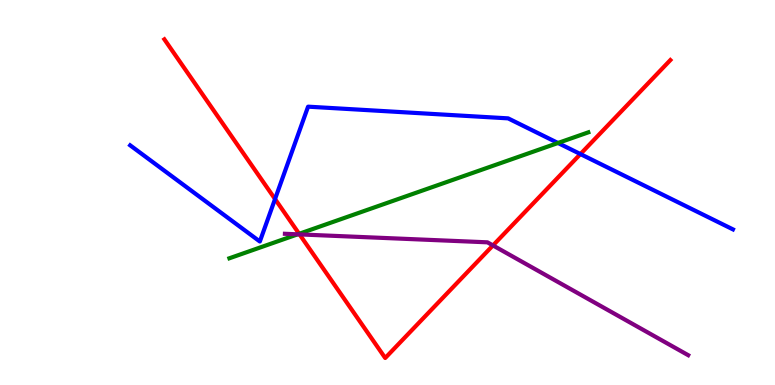[{'lines': ['blue', 'red'], 'intersections': [{'x': 3.55, 'y': 4.83}, {'x': 7.49, 'y': 6.0}]}, {'lines': ['green', 'red'], 'intersections': [{'x': 3.86, 'y': 3.93}]}, {'lines': ['purple', 'red'], 'intersections': [{'x': 3.87, 'y': 3.91}, {'x': 6.36, 'y': 3.63}]}, {'lines': ['blue', 'green'], 'intersections': [{'x': 7.2, 'y': 6.29}]}, {'lines': ['blue', 'purple'], 'intersections': []}, {'lines': ['green', 'purple'], 'intersections': [{'x': 3.84, 'y': 3.91}]}]